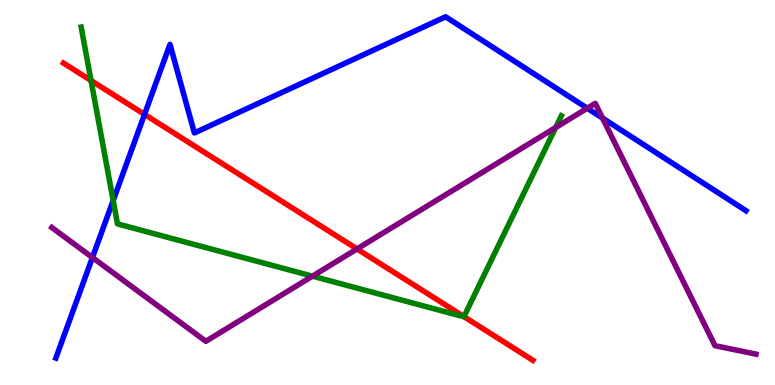[{'lines': ['blue', 'red'], 'intersections': [{'x': 1.86, 'y': 7.03}]}, {'lines': ['green', 'red'], 'intersections': [{'x': 1.17, 'y': 7.91}, {'x': 5.99, 'y': 1.78}]}, {'lines': ['purple', 'red'], 'intersections': [{'x': 4.61, 'y': 3.53}]}, {'lines': ['blue', 'green'], 'intersections': [{'x': 1.46, 'y': 4.79}]}, {'lines': ['blue', 'purple'], 'intersections': [{'x': 1.19, 'y': 3.31}, {'x': 7.58, 'y': 7.19}, {'x': 7.77, 'y': 6.93}]}, {'lines': ['green', 'purple'], 'intersections': [{'x': 4.03, 'y': 2.83}, {'x': 7.17, 'y': 6.69}]}]